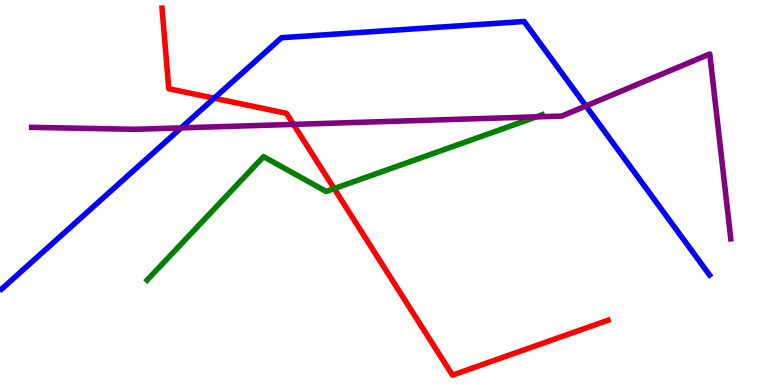[{'lines': ['blue', 'red'], 'intersections': [{'x': 2.76, 'y': 7.45}]}, {'lines': ['green', 'red'], 'intersections': [{'x': 4.31, 'y': 5.1}]}, {'lines': ['purple', 'red'], 'intersections': [{'x': 3.79, 'y': 6.77}]}, {'lines': ['blue', 'green'], 'intersections': []}, {'lines': ['blue', 'purple'], 'intersections': [{'x': 2.34, 'y': 6.68}, {'x': 7.56, 'y': 7.25}]}, {'lines': ['green', 'purple'], 'intersections': [{'x': 6.92, 'y': 6.96}]}]